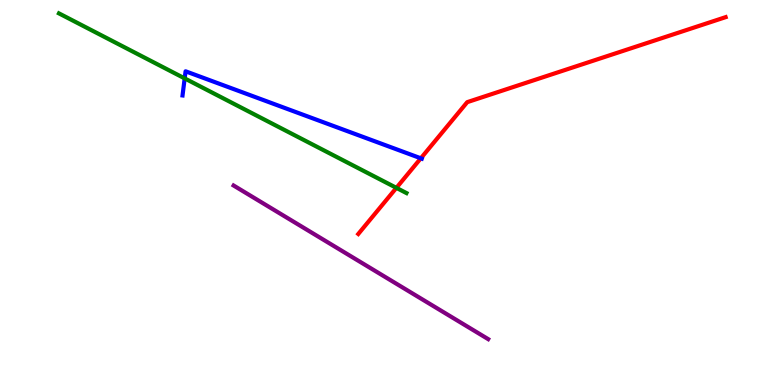[{'lines': ['blue', 'red'], 'intersections': [{'x': 5.43, 'y': 5.89}]}, {'lines': ['green', 'red'], 'intersections': [{'x': 5.11, 'y': 5.12}]}, {'lines': ['purple', 'red'], 'intersections': []}, {'lines': ['blue', 'green'], 'intersections': [{'x': 2.38, 'y': 7.96}]}, {'lines': ['blue', 'purple'], 'intersections': []}, {'lines': ['green', 'purple'], 'intersections': []}]